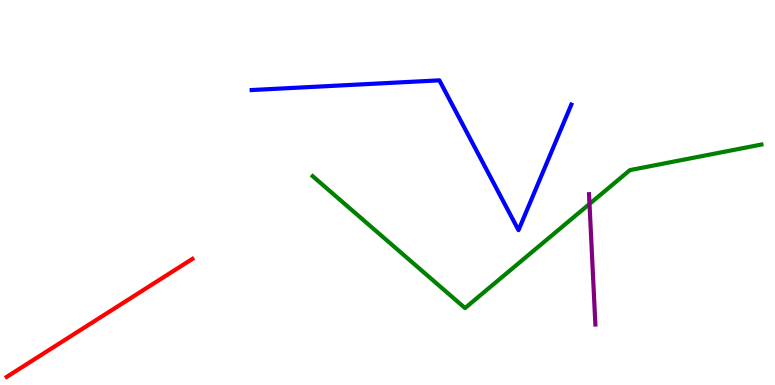[{'lines': ['blue', 'red'], 'intersections': []}, {'lines': ['green', 'red'], 'intersections': []}, {'lines': ['purple', 'red'], 'intersections': []}, {'lines': ['blue', 'green'], 'intersections': []}, {'lines': ['blue', 'purple'], 'intersections': []}, {'lines': ['green', 'purple'], 'intersections': [{'x': 7.61, 'y': 4.7}]}]